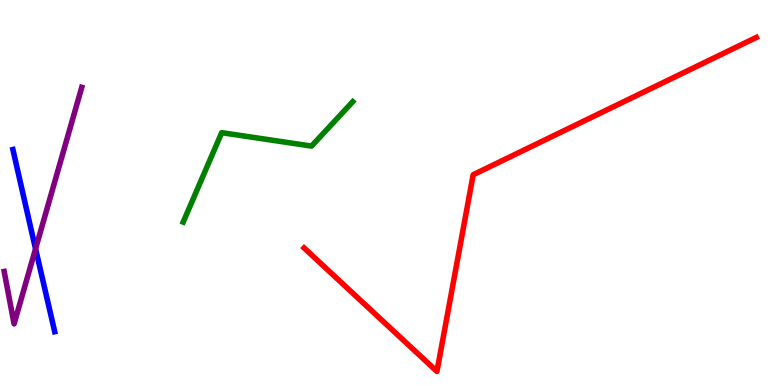[{'lines': ['blue', 'red'], 'intersections': []}, {'lines': ['green', 'red'], 'intersections': []}, {'lines': ['purple', 'red'], 'intersections': []}, {'lines': ['blue', 'green'], 'intersections': []}, {'lines': ['blue', 'purple'], 'intersections': [{'x': 0.459, 'y': 3.54}]}, {'lines': ['green', 'purple'], 'intersections': []}]